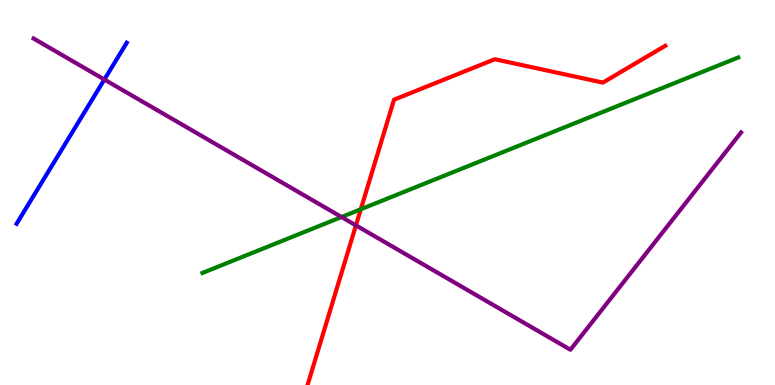[{'lines': ['blue', 'red'], 'intersections': []}, {'lines': ['green', 'red'], 'intersections': [{'x': 4.66, 'y': 4.56}]}, {'lines': ['purple', 'red'], 'intersections': [{'x': 4.59, 'y': 4.15}]}, {'lines': ['blue', 'green'], 'intersections': []}, {'lines': ['blue', 'purple'], 'intersections': [{'x': 1.35, 'y': 7.93}]}, {'lines': ['green', 'purple'], 'intersections': [{'x': 4.41, 'y': 4.36}]}]